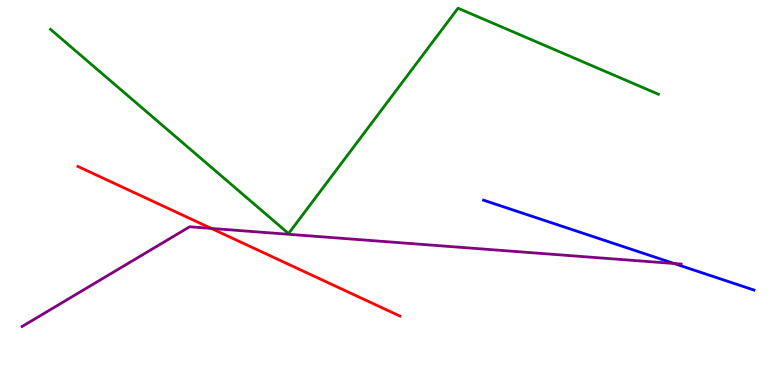[{'lines': ['blue', 'red'], 'intersections': []}, {'lines': ['green', 'red'], 'intersections': []}, {'lines': ['purple', 'red'], 'intersections': [{'x': 2.73, 'y': 4.07}]}, {'lines': ['blue', 'green'], 'intersections': []}, {'lines': ['blue', 'purple'], 'intersections': [{'x': 8.7, 'y': 3.16}]}, {'lines': ['green', 'purple'], 'intersections': []}]